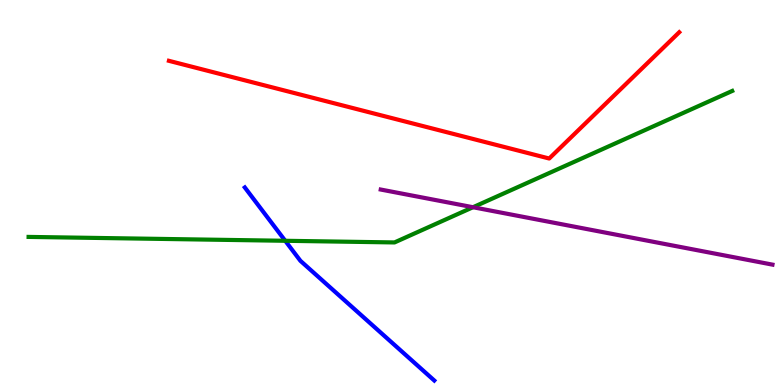[{'lines': ['blue', 'red'], 'intersections': []}, {'lines': ['green', 'red'], 'intersections': []}, {'lines': ['purple', 'red'], 'intersections': []}, {'lines': ['blue', 'green'], 'intersections': [{'x': 3.68, 'y': 3.75}]}, {'lines': ['blue', 'purple'], 'intersections': []}, {'lines': ['green', 'purple'], 'intersections': [{'x': 6.1, 'y': 4.62}]}]